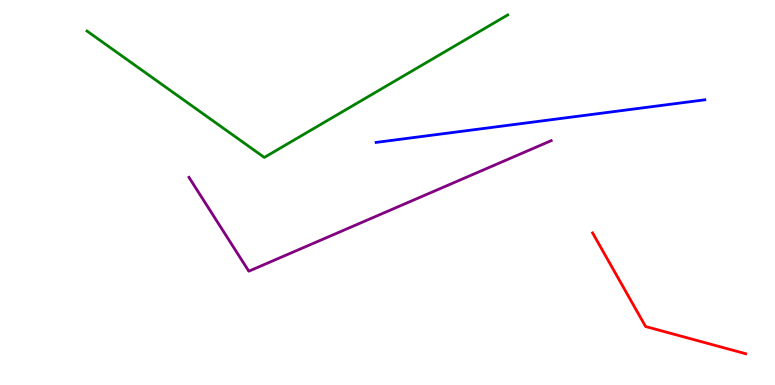[{'lines': ['blue', 'red'], 'intersections': []}, {'lines': ['green', 'red'], 'intersections': []}, {'lines': ['purple', 'red'], 'intersections': []}, {'lines': ['blue', 'green'], 'intersections': []}, {'lines': ['blue', 'purple'], 'intersections': []}, {'lines': ['green', 'purple'], 'intersections': []}]